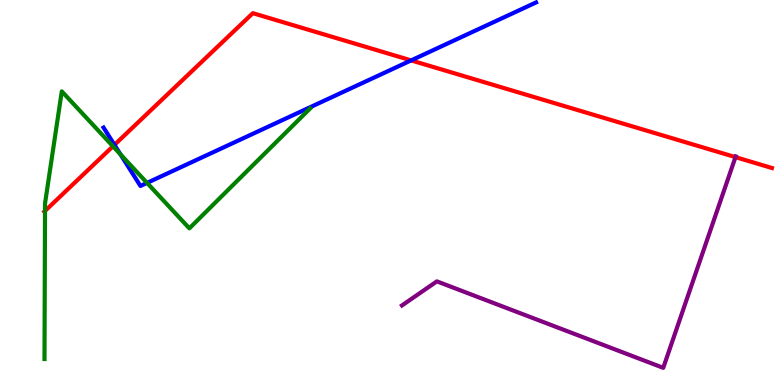[{'lines': ['blue', 'red'], 'intersections': [{'x': 1.48, 'y': 6.24}, {'x': 5.3, 'y': 8.43}]}, {'lines': ['green', 'red'], 'intersections': [{'x': 0.581, 'y': 4.52}, {'x': 1.46, 'y': 6.2}]}, {'lines': ['purple', 'red'], 'intersections': [{'x': 9.49, 'y': 5.92}]}, {'lines': ['blue', 'green'], 'intersections': [{'x': 1.55, 'y': 5.99}, {'x': 1.9, 'y': 5.25}]}, {'lines': ['blue', 'purple'], 'intersections': []}, {'lines': ['green', 'purple'], 'intersections': []}]